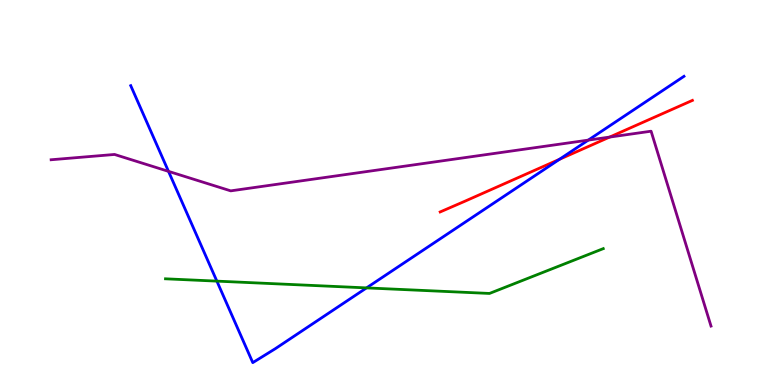[{'lines': ['blue', 'red'], 'intersections': [{'x': 7.22, 'y': 5.86}]}, {'lines': ['green', 'red'], 'intersections': []}, {'lines': ['purple', 'red'], 'intersections': [{'x': 7.87, 'y': 6.44}]}, {'lines': ['blue', 'green'], 'intersections': [{'x': 2.8, 'y': 2.7}, {'x': 4.73, 'y': 2.52}]}, {'lines': ['blue', 'purple'], 'intersections': [{'x': 2.17, 'y': 5.55}, {'x': 7.59, 'y': 6.36}]}, {'lines': ['green', 'purple'], 'intersections': []}]